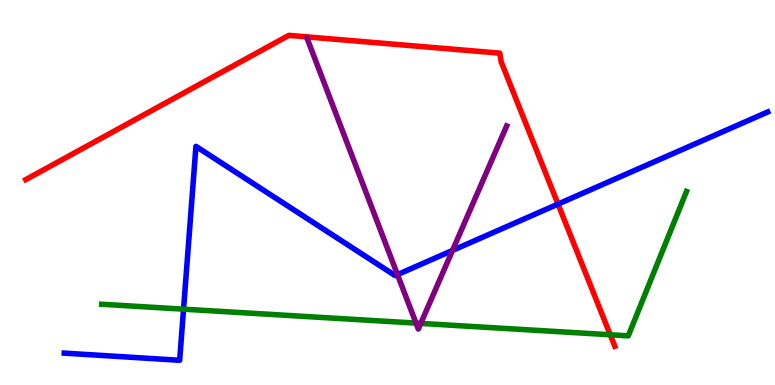[{'lines': ['blue', 'red'], 'intersections': [{'x': 7.2, 'y': 4.7}]}, {'lines': ['green', 'red'], 'intersections': [{'x': 7.87, 'y': 1.3}]}, {'lines': ['purple', 'red'], 'intersections': []}, {'lines': ['blue', 'green'], 'intersections': [{'x': 2.37, 'y': 1.97}]}, {'lines': ['blue', 'purple'], 'intersections': [{'x': 5.13, 'y': 2.87}, {'x': 5.84, 'y': 3.49}]}, {'lines': ['green', 'purple'], 'intersections': [{'x': 5.37, 'y': 1.61}, {'x': 5.43, 'y': 1.6}]}]